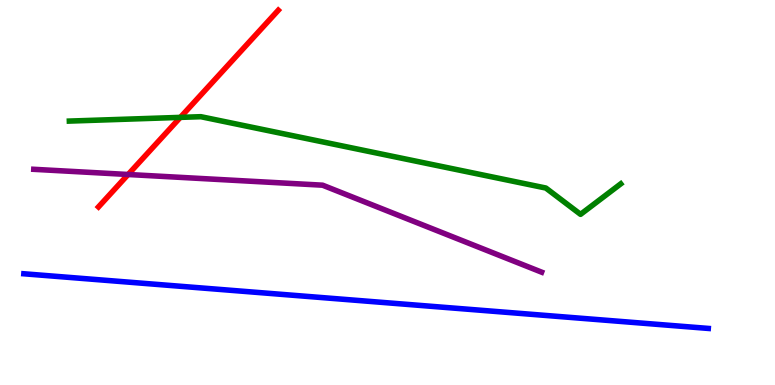[{'lines': ['blue', 'red'], 'intersections': []}, {'lines': ['green', 'red'], 'intersections': [{'x': 2.33, 'y': 6.95}]}, {'lines': ['purple', 'red'], 'intersections': [{'x': 1.65, 'y': 5.47}]}, {'lines': ['blue', 'green'], 'intersections': []}, {'lines': ['blue', 'purple'], 'intersections': []}, {'lines': ['green', 'purple'], 'intersections': []}]